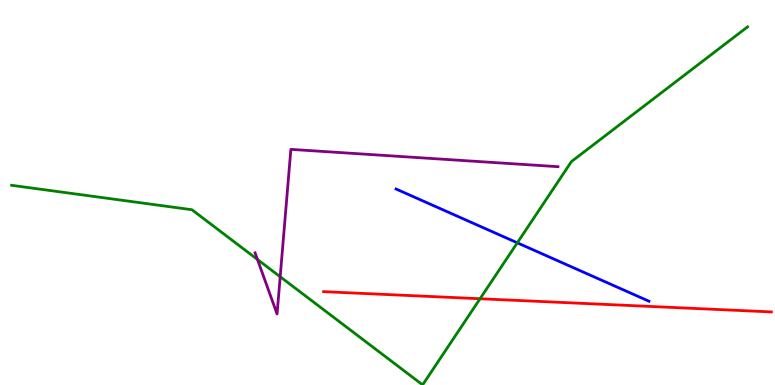[{'lines': ['blue', 'red'], 'intersections': []}, {'lines': ['green', 'red'], 'intersections': [{'x': 6.19, 'y': 2.24}]}, {'lines': ['purple', 'red'], 'intersections': []}, {'lines': ['blue', 'green'], 'intersections': [{'x': 6.67, 'y': 3.69}]}, {'lines': ['blue', 'purple'], 'intersections': []}, {'lines': ['green', 'purple'], 'intersections': [{'x': 3.32, 'y': 3.26}, {'x': 3.62, 'y': 2.81}]}]